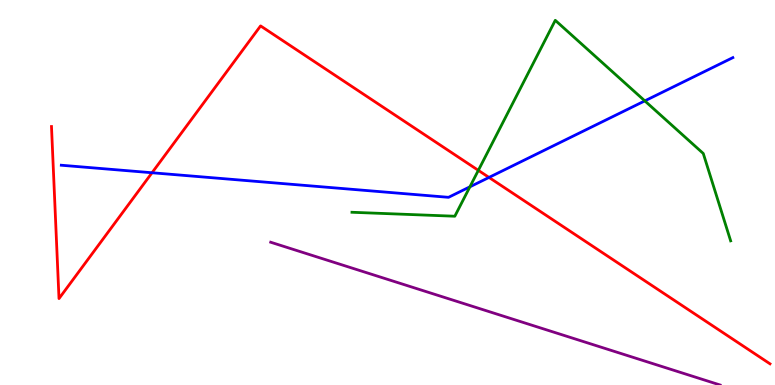[{'lines': ['blue', 'red'], 'intersections': [{'x': 1.96, 'y': 5.51}, {'x': 6.31, 'y': 5.39}]}, {'lines': ['green', 'red'], 'intersections': [{'x': 6.17, 'y': 5.58}]}, {'lines': ['purple', 'red'], 'intersections': []}, {'lines': ['blue', 'green'], 'intersections': [{'x': 6.06, 'y': 5.15}, {'x': 8.32, 'y': 7.38}]}, {'lines': ['blue', 'purple'], 'intersections': []}, {'lines': ['green', 'purple'], 'intersections': []}]